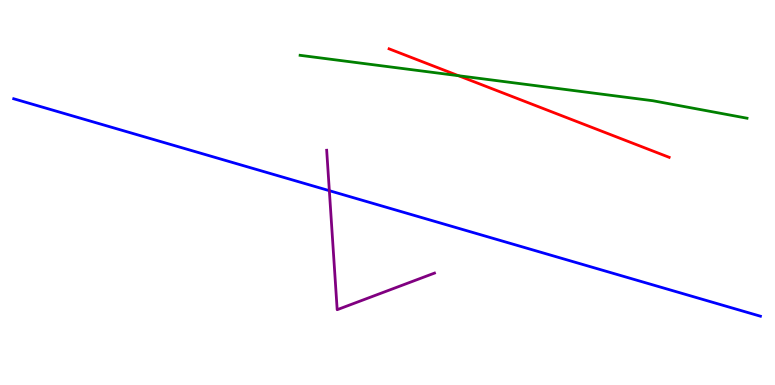[{'lines': ['blue', 'red'], 'intersections': []}, {'lines': ['green', 'red'], 'intersections': [{'x': 5.92, 'y': 8.03}]}, {'lines': ['purple', 'red'], 'intersections': []}, {'lines': ['blue', 'green'], 'intersections': []}, {'lines': ['blue', 'purple'], 'intersections': [{'x': 4.25, 'y': 5.05}]}, {'lines': ['green', 'purple'], 'intersections': []}]